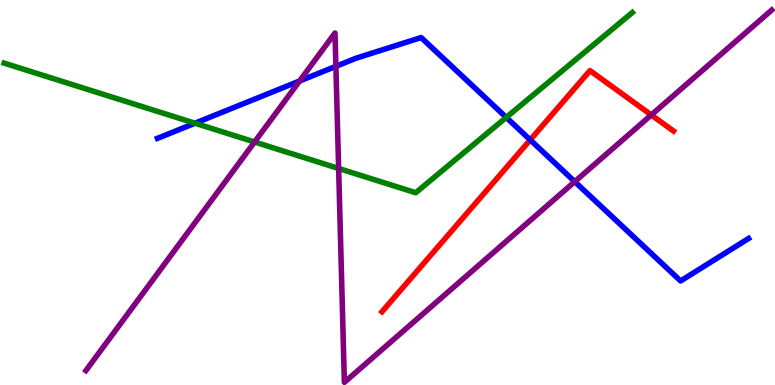[{'lines': ['blue', 'red'], 'intersections': [{'x': 6.84, 'y': 6.37}]}, {'lines': ['green', 'red'], 'intersections': []}, {'lines': ['purple', 'red'], 'intersections': [{'x': 8.4, 'y': 7.01}]}, {'lines': ['blue', 'green'], 'intersections': [{'x': 2.52, 'y': 6.8}, {'x': 6.53, 'y': 6.95}]}, {'lines': ['blue', 'purple'], 'intersections': [{'x': 3.87, 'y': 7.9}, {'x': 4.33, 'y': 8.28}, {'x': 7.42, 'y': 5.28}]}, {'lines': ['green', 'purple'], 'intersections': [{'x': 3.28, 'y': 6.31}, {'x': 4.37, 'y': 5.62}]}]